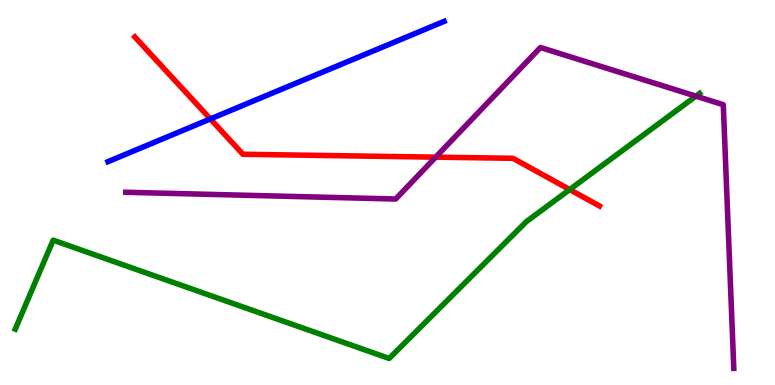[{'lines': ['blue', 'red'], 'intersections': [{'x': 2.71, 'y': 6.91}]}, {'lines': ['green', 'red'], 'intersections': [{'x': 7.35, 'y': 5.08}]}, {'lines': ['purple', 'red'], 'intersections': [{'x': 5.62, 'y': 5.92}]}, {'lines': ['blue', 'green'], 'intersections': []}, {'lines': ['blue', 'purple'], 'intersections': []}, {'lines': ['green', 'purple'], 'intersections': [{'x': 8.98, 'y': 7.5}]}]